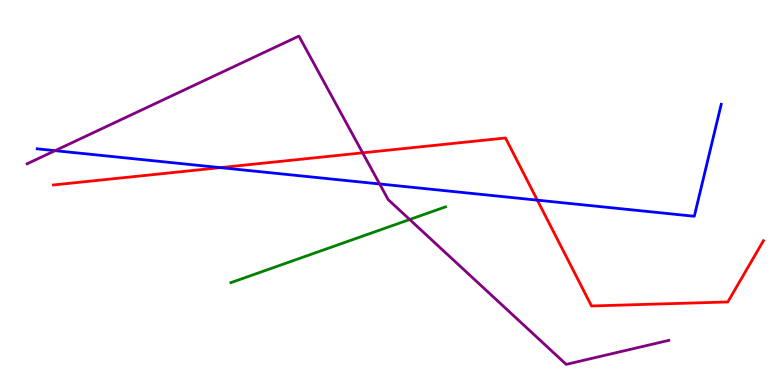[{'lines': ['blue', 'red'], 'intersections': [{'x': 2.84, 'y': 5.65}, {'x': 6.93, 'y': 4.8}]}, {'lines': ['green', 'red'], 'intersections': []}, {'lines': ['purple', 'red'], 'intersections': [{'x': 4.68, 'y': 6.03}]}, {'lines': ['blue', 'green'], 'intersections': []}, {'lines': ['blue', 'purple'], 'intersections': [{'x': 0.711, 'y': 6.09}, {'x': 4.9, 'y': 5.22}]}, {'lines': ['green', 'purple'], 'intersections': [{'x': 5.29, 'y': 4.3}]}]